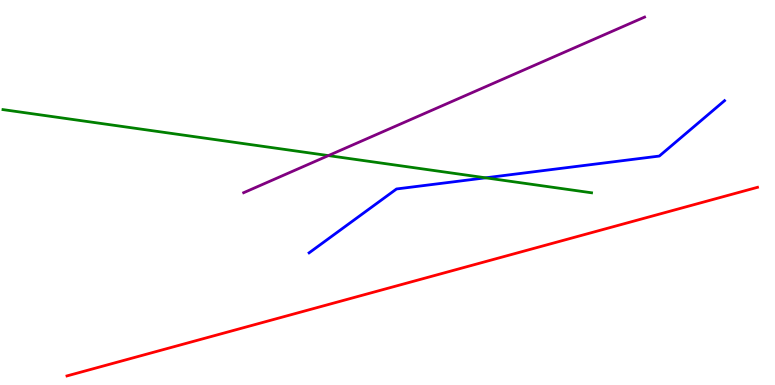[{'lines': ['blue', 'red'], 'intersections': []}, {'lines': ['green', 'red'], 'intersections': []}, {'lines': ['purple', 'red'], 'intersections': []}, {'lines': ['blue', 'green'], 'intersections': [{'x': 6.27, 'y': 5.38}]}, {'lines': ['blue', 'purple'], 'intersections': []}, {'lines': ['green', 'purple'], 'intersections': [{'x': 4.24, 'y': 5.96}]}]